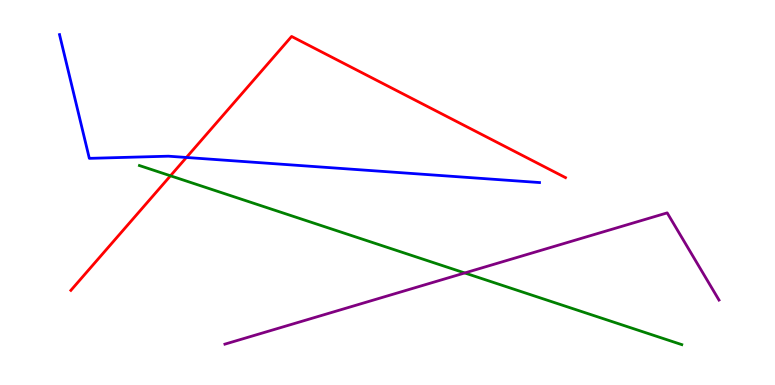[{'lines': ['blue', 'red'], 'intersections': [{'x': 2.41, 'y': 5.91}]}, {'lines': ['green', 'red'], 'intersections': [{'x': 2.2, 'y': 5.43}]}, {'lines': ['purple', 'red'], 'intersections': []}, {'lines': ['blue', 'green'], 'intersections': []}, {'lines': ['blue', 'purple'], 'intersections': []}, {'lines': ['green', 'purple'], 'intersections': [{'x': 6.0, 'y': 2.91}]}]